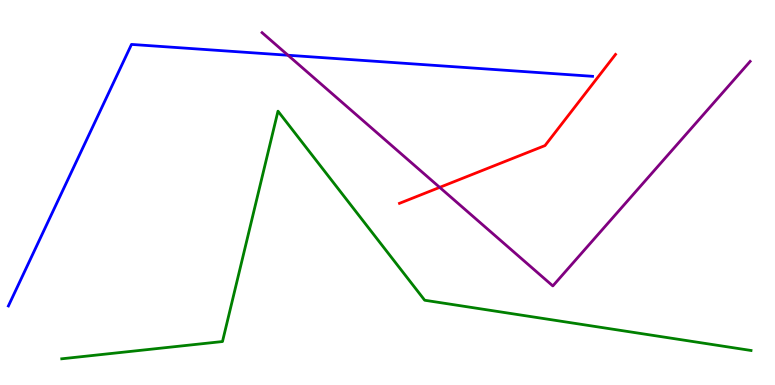[{'lines': ['blue', 'red'], 'intersections': []}, {'lines': ['green', 'red'], 'intersections': []}, {'lines': ['purple', 'red'], 'intersections': [{'x': 5.67, 'y': 5.13}]}, {'lines': ['blue', 'green'], 'intersections': []}, {'lines': ['blue', 'purple'], 'intersections': [{'x': 3.72, 'y': 8.57}]}, {'lines': ['green', 'purple'], 'intersections': []}]